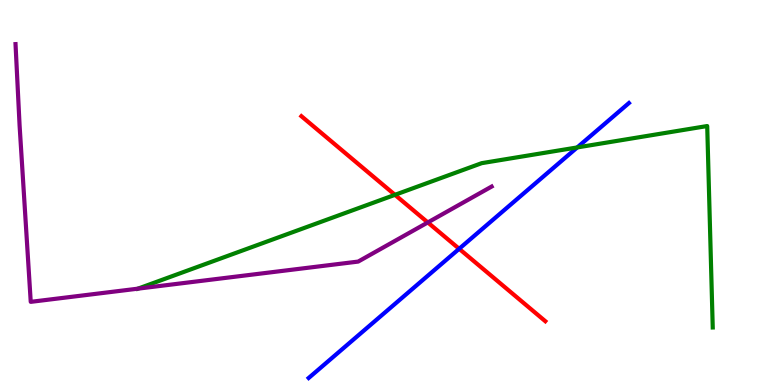[{'lines': ['blue', 'red'], 'intersections': [{'x': 5.92, 'y': 3.54}]}, {'lines': ['green', 'red'], 'intersections': [{'x': 5.1, 'y': 4.94}]}, {'lines': ['purple', 'red'], 'intersections': [{'x': 5.52, 'y': 4.22}]}, {'lines': ['blue', 'green'], 'intersections': [{'x': 7.45, 'y': 6.17}]}, {'lines': ['blue', 'purple'], 'intersections': []}, {'lines': ['green', 'purple'], 'intersections': [{'x': 1.78, 'y': 2.5}]}]